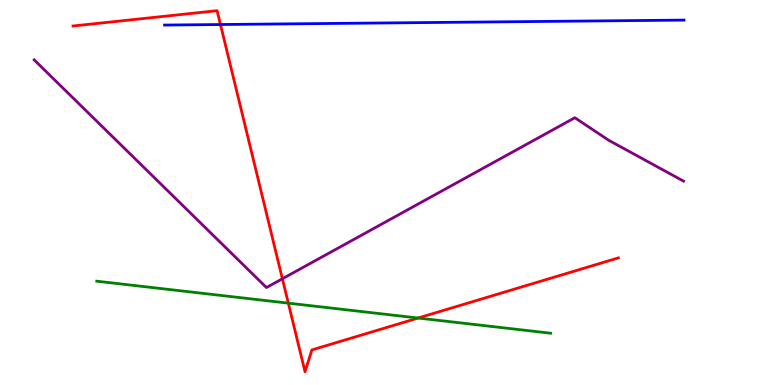[{'lines': ['blue', 'red'], 'intersections': [{'x': 2.84, 'y': 9.36}]}, {'lines': ['green', 'red'], 'intersections': [{'x': 3.72, 'y': 2.13}, {'x': 5.4, 'y': 1.74}]}, {'lines': ['purple', 'red'], 'intersections': [{'x': 3.64, 'y': 2.76}]}, {'lines': ['blue', 'green'], 'intersections': []}, {'lines': ['blue', 'purple'], 'intersections': []}, {'lines': ['green', 'purple'], 'intersections': []}]